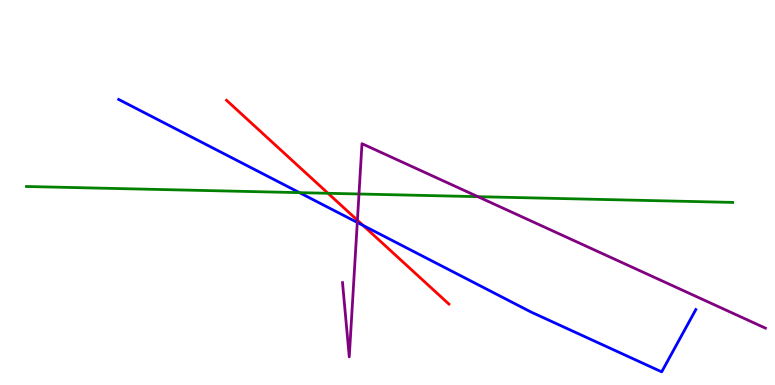[{'lines': ['blue', 'red'], 'intersections': [{'x': 4.69, 'y': 4.14}]}, {'lines': ['green', 'red'], 'intersections': [{'x': 4.23, 'y': 4.98}]}, {'lines': ['purple', 'red'], 'intersections': [{'x': 4.61, 'y': 4.28}]}, {'lines': ['blue', 'green'], 'intersections': [{'x': 3.86, 'y': 5.0}]}, {'lines': ['blue', 'purple'], 'intersections': [{'x': 4.61, 'y': 4.22}]}, {'lines': ['green', 'purple'], 'intersections': [{'x': 4.63, 'y': 4.96}, {'x': 6.17, 'y': 4.89}]}]